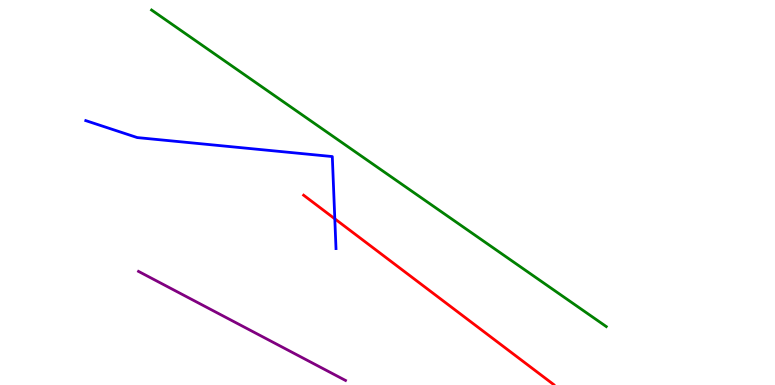[{'lines': ['blue', 'red'], 'intersections': [{'x': 4.32, 'y': 4.32}]}, {'lines': ['green', 'red'], 'intersections': []}, {'lines': ['purple', 'red'], 'intersections': []}, {'lines': ['blue', 'green'], 'intersections': []}, {'lines': ['blue', 'purple'], 'intersections': []}, {'lines': ['green', 'purple'], 'intersections': []}]